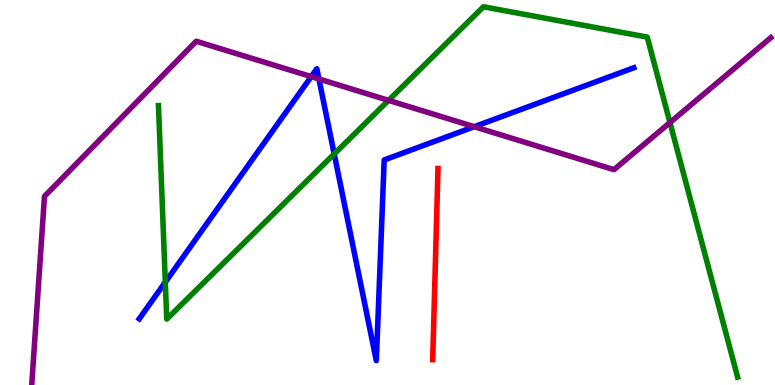[{'lines': ['blue', 'red'], 'intersections': []}, {'lines': ['green', 'red'], 'intersections': []}, {'lines': ['purple', 'red'], 'intersections': []}, {'lines': ['blue', 'green'], 'intersections': [{'x': 2.13, 'y': 2.67}, {'x': 4.31, 'y': 6.0}]}, {'lines': ['blue', 'purple'], 'intersections': [{'x': 4.02, 'y': 8.01}, {'x': 4.12, 'y': 7.95}, {'x': 6.12, 'y': 6.71}]}, {'lines': ['green', 'purple'], 'intersections': [{'x': 5.01, 'y': 7.39}, {'x': 8.64, 'y': 6.82}]}]